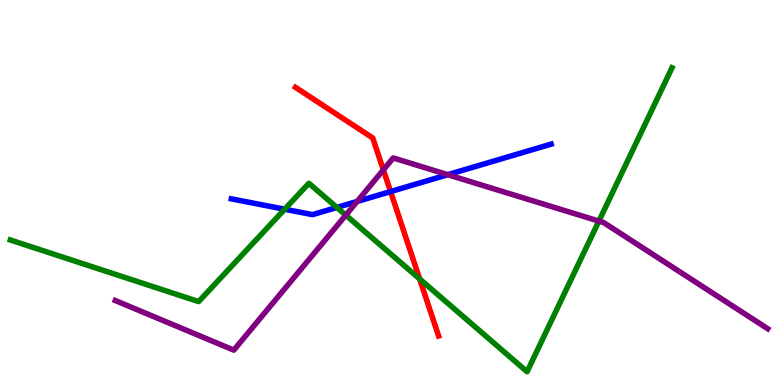[{'lines': ['blue', 'red'], 'intersections': [{'x': 5.04, 'y': 5.02}]}, {'lines': ['green', 'red'], 'intersections': [{'x': 5.41, 'y': 2.76}]}, {'lines': ['purple', 'red'], 'intersections': [{'x': 4.95, 'y': 5.59}]}, {'lines': ['blue', 'green'], 'intersections': [{'x': 3.67, 'y': 4.57}, {'x': 4.35, 'y': 4.61}]}, {'lines': ['blue', 'purple'], 'intersections': [{'x': 4.61, 'y': 4.77}, {'x': 5.78, 'y': 5.46}]}, {'lines': ['green', 'purple'], 'intersections': [{'x': 4.46, 'y': 4.41}, {'x': 7.73, 'y': 4.26}]}]